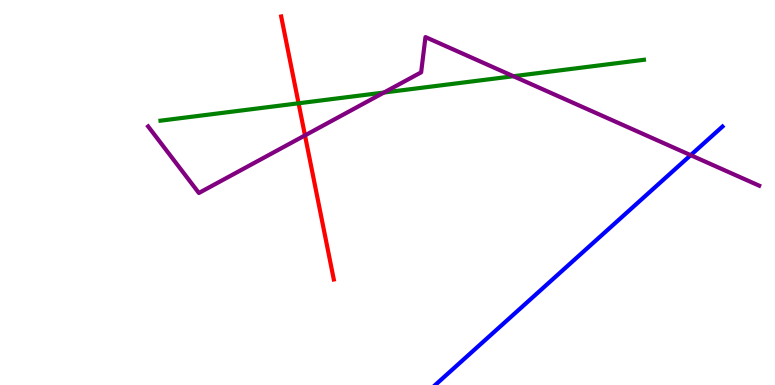[{'lines': ['blue', 'red'], 'intersections': []}, {'lines': ['green', 'red'], 'intersections': [{'x': 3.85, 'y': 7.32}]}, {'lines': ['purple', 'red'], 'intersections': [{'x': 3.94, 'y': 6.48}]}, {'lines': ['blue', 'green'], 'intersections': []}, {'lines': ['blue', 'purple'], 'intersections': [{'x': 8.91, 'y': 5.97}]}, {'lines': ['green', 'purple'], 'intersections': [{'x': 4.95, 'y': 7.6}, {'x': 6.62, 'y': 8.02}]}]